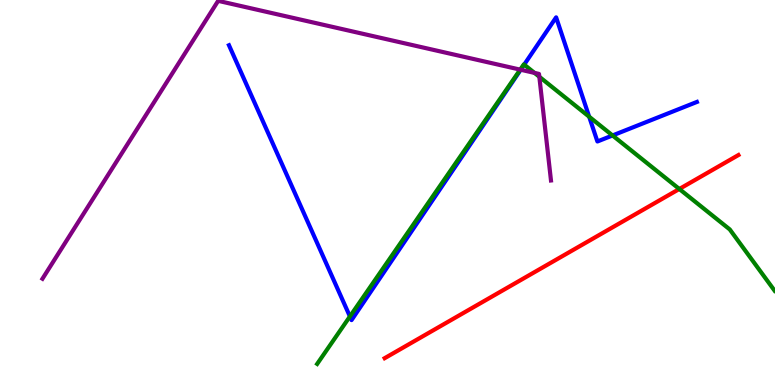[{'lines': ['blue', 'red'], 'intersections': []}, {'lines': ['green', 'red'], 'intersections': [{'x': 8.77, 'y': 5.09}]}, {'lines': ['purple', 'red'], 'intersections': []}, {'lines': ['blue', 'green'], 'intersections': [{'x': 4.51, 'y': 1.78}, {'x': 6.76, 'y': 8.32}, {'x': 7.6, 'y': 6.97}, {'x': 7.9, 'y': 6.48}]}, {'lines': ['blue', 'purple'], 'intersections': [{'x': 6.72, 'y': 8.19}]}, {'lines': ['green', 'purple'], 'intersections': [{'x': 6.71, 'y': 8.19}, {'x': 6.9, 'y': 8.11}, {'x': 6.96, 'y': 8.01}]}]